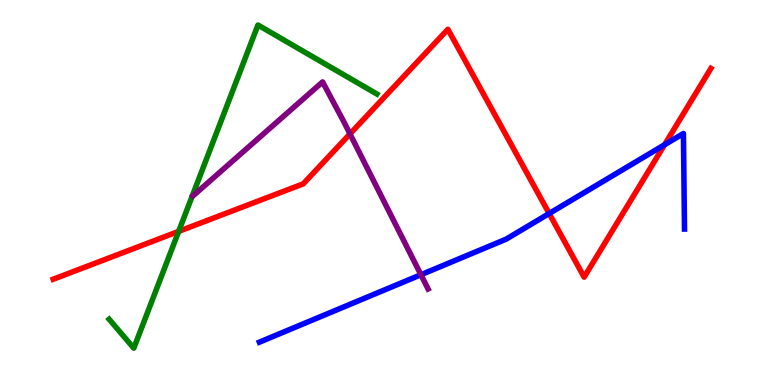[{'lines': ['blue', 'red'], 'intersections': [{'x': 7.09, 'y': 4.45}, {'x': 8.58, 'y': 6.24}]}, {'lines': ['green', 'red'], 'intersections': [{'x': 2.31, 'y': 3.99}]}, {'lines': ['purple', 'red'], 'intersections': [{'x': 4.52, 'y': 6.52}]}, {'lines': ['blue', 'green'], 'intersections': []}, {'lines': ['blue', 'purple'], 'intersections': [{'x': 5.43, 'y': 2.86}]}, {'lines': ['green', 'purple'], 'intersections': []}]